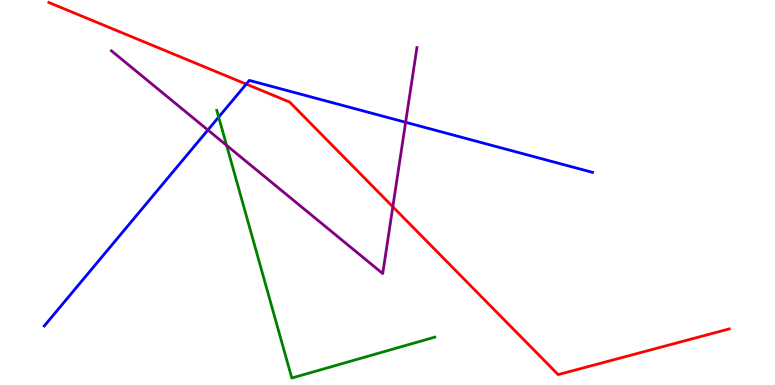[{'lines': ['blue', 'red'], 'intersections': [{'x': 3.18, 'y': 7.82}]}, {'lines': ['green', 'red'], 'intersections': []}, {'lines': ['purple', 'red'], 'intersections': [{'x': 5.07, 'y': 4.63}]}, {'lines': ['blue', 'green'], 'intersections': [{'x': 2.82, 'y': 6.96}]}, {'lines': ['blue', 'purple'], 'intersections': [{'x': 2.68, 'y': 6.62}, {'x': 5.23, 'y': 6.82}]}, {'lines': ['green', 'purple'], 'intersections': [{'x': 2.92, 'y': 6.22}]}]